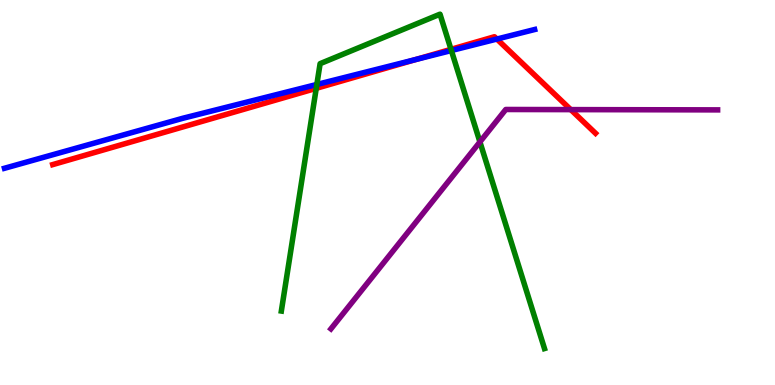[{'lines': ['blue', 'red'], 'intersections': [{'x': 5.37, 'y': 8.46}, {'x': 6.41, 'y': 8.99}]}, {'lines': ['green', 'red'], 'intersections': [{'x': 4.08, 'y': 7.71}, {'x': 5.82, 'y': 8.72}]}, {'lines': ['purple', 'red'], 'intersections': [{'x': 7.36, 'y': 7.15}]}, {'lines': ['blue', 'green'], 'intersections': [{'x': 4.09, 'y': 7.81}, {'x': 5.82, 'y': 8.69}]}, {'lines': ['blue', 'purple'], 'intersections': []}, {'lines': ['green', 'purple'], 'intersections': [{'x': 6.19, 'y': 6.31}]}]